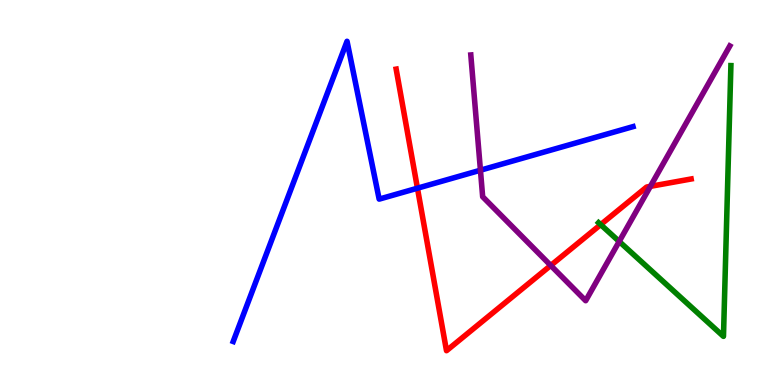[{'lines': ['blue', 'red'], 'intersections': [{'x': 5.39, 'y': 5.11}]}, {'lines': ['green', 'red'], 'intersections': [{'x': 7.75, 'y': 4.17}]}, {'lines': ['purple', 'red'], 'intersections': [{'x': 7.11, 'y': 3.1}, {'x': 8.39, 'y': 5.16}]}, {'lines': ['blue', 'green'], 'intersections': []}, {'lines': ['blue', 'purple'], 'intersections': [{'x': 6.2, 'y': 5.58}]}, {'lines': ['green', 'purple'], 'intersections': [{'x': 7.99, 'y': 3.73}]}]